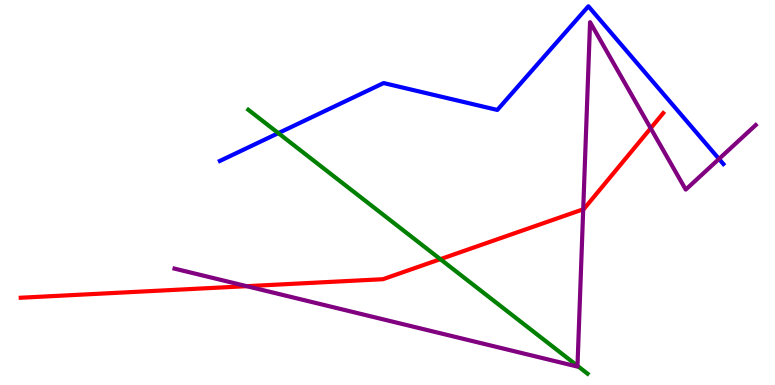[{'lines': ['blue', 'red'], 'intersections': []}, {'lines': ['green', 'red'], 'intersections': [{'x': 5.68, 'y': 3.27}]}, {'lines': ['purple', 'red'], 'intersections': [{'x': 3.18, 'y': 2.57}, {'x': 7.53, 'y': 4.56}, {'x': 8.4, 'y': 6.67}]}, {'lines': ['blue', 'green'], 'intersections': [{'x': 3.59, 'y': 6.54}]}, {'lines': ['blue', 'purple'], 'intersections': [{'x': 9.28, 'y': 5.87}]}, {'lines': ['green', 'purple'], 'intersections': [{'x': 7.45, 'y': 0.497}]}]